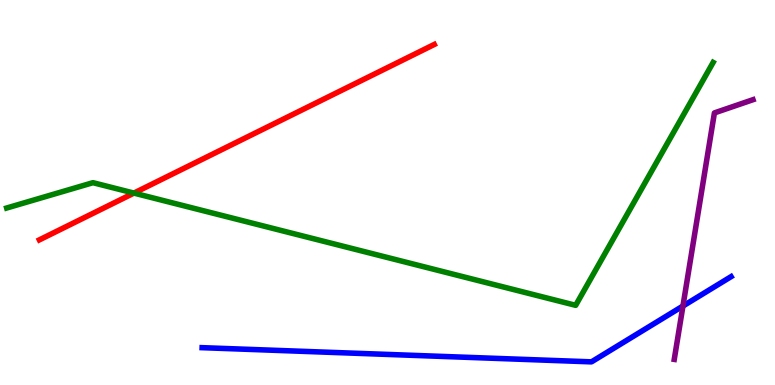[{'lines': ['blue', 'red'], 'intersections': []}, {'lines': ['green', 'red'], 'intersections': [{'x': 1.73, 'y': 4.98}]}, {'lines': ['purple', 'red'], 'intersections': []}, {'lines': ['blue', 'green'], 'intersections': []}, {'lines': ['blue', 'purple'], 'intersections': [{'x': 8.81, 'y': 2.05}]}, {'lines': ['green', 'purple'], 'intersections': []}]